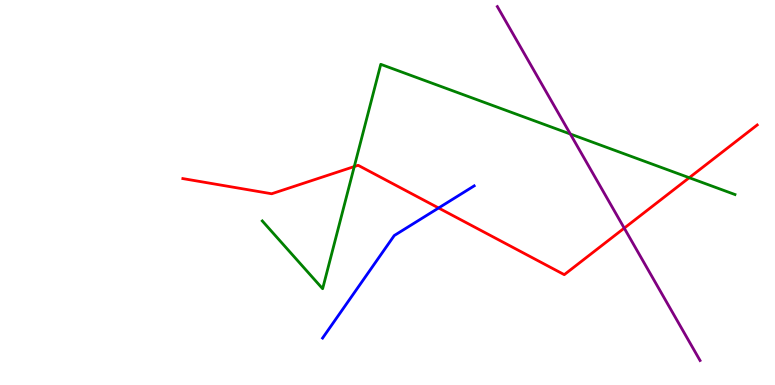[{'lines': ['blue', 'red'], 'intersections': [{'x': 5.66, 'y': 4.6}]}, {'lines': ['green', 'red'], 'intersections': [{'x': 4.57, 'y': 5.67}, {'x': 8.89, 'y': 5.38}]}, {'lines': ['purple', 'red'], 'intersections': [{'x': 8.05, 'y': 4.07}]}, {'lines': ['blue', 'green'], 'intersections': []}, {'lines': ['blue', 'purple'], 'intersections': []}, {'lines': ['green', 'purple'], 'intersections': [{'x': 7.36, 'y': 6.52}]}]